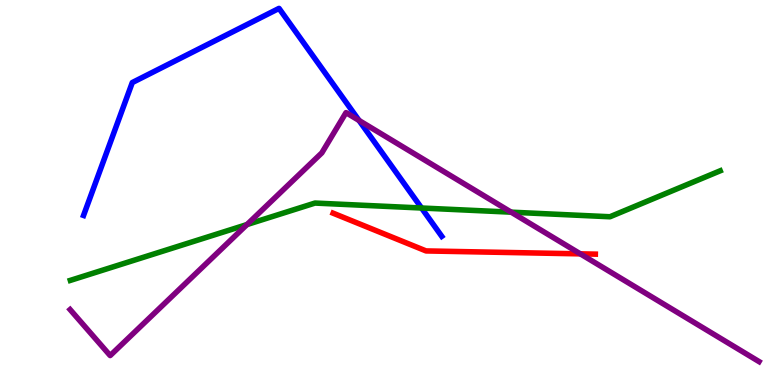[{'lines': ['blue', 'red'], 'intersections': []}, {'lines': ['green', 'red'], 'intersections': []}, {'lines': ['purple', 'red'], 'intersections': [{'x': 7.49, 'y': 3.41}]}, {'lines': ['blue', 'green'], 'intersections': [{'x': 5.44, 'y': 4.6}]}, {'lines': ['blue', 'purple'], 'intersections': [{'x': 4.63, 'y': 6.87}]}, {'lines': ['green', 'purple'], 'intersections': [{'x': 3.19, 'y': 4.17}, {'x': 6.6, 'y': 4.49}]}]